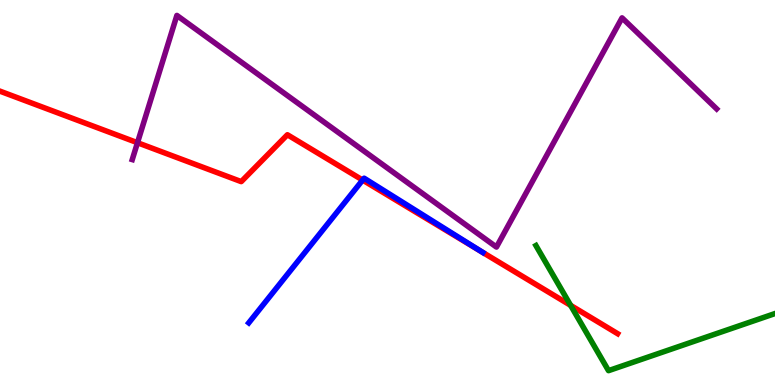[{'lines': ['blue', 'red'], 'intersections': [{'x': 4.68, 'y': 5.32}]}, {'lines': ['green', 'red'], 'intersections': [{'x': 7.36, 'y': 2.07}]}, {'lines': ['purple', 'red'], 'intersections': [{'x': 1.77, 'y': 6.29}]}, {'lines': ['blue', 'green'], 'intersections': []}, {'lines': ['blue', 'purple'], 'intersections': []}, {'lines': ['green', 'purple'], 'intersections': []}]